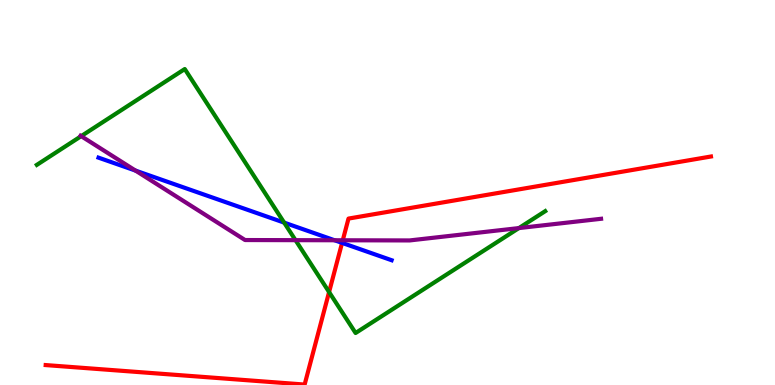[{'lines': ['blue', 'red'], 'intersections': [{'x': 4.41, 'y': 3.69}]}, {'lines': ['green', 'red'], 'intersections': [{'x': 4.25, 'y': 2.41}]}, {'lines': ['purple', 'red'], 'intersections': [{'x': 4.42, 'y': 3.76}]}, {'lines': ['blue', 'green'], 'intersections': [{'x': 3.67, 'y': 4.22}]}, {'lines': ['blue', 'purple'], 'intersections': [{'x': 1.75, 'y': 5.57}, {'x': 4.32, 'y': 3.76}]}, {'lines': ['green', 'purple'], 'intersections': [{'x': 1.05, 'y': 6.46}, {'x': 3.81, 'y': 3.76}, {'x': 6.7, 'y': 4.08}]}]